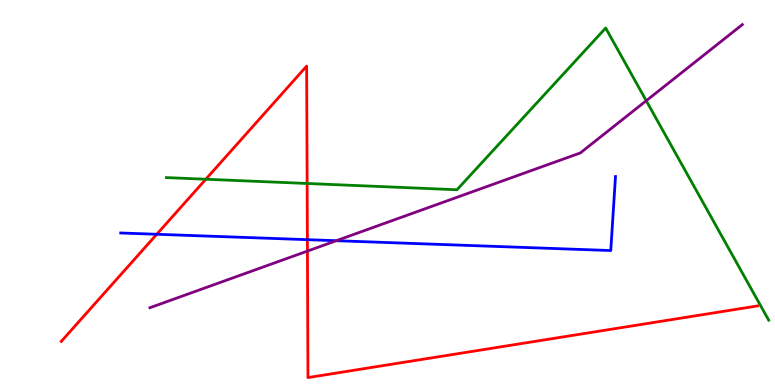[{'lines': ['blue', 'red'], 'intersections': [{'x': 2.02, 'y': 3.91}, {'x': 3.97, 'y': 3.77}]}, {'lines': ['green', 'red'], 'intersections': [{'x': 2.66, 'y': 5.34}, {'x': 3.96, 'y': 5.23}]}, {'lines': ['purple', 'red'], 'intersections': [{'x': 3.97, 'y': 3.48}]}, {'lines': ['blue', 'green'], 'intersections': []}, {'lines': ['blue', 'purple'], 'intersections': [{'x': 4.34, 'y': 3.75}]}, {'lines': ['green', 'purple'], 'intersections': [{'x': 8.34, 'y': 7.38}]}]